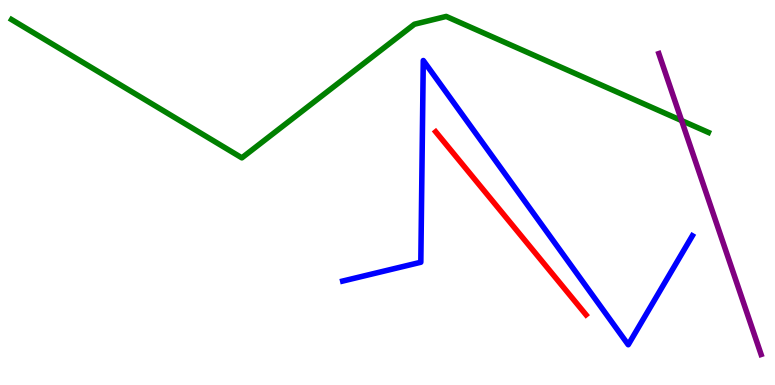[{'lines': ['blue', 'red'], 'intersections': []}, {'lines': ['green', 'red'], 'intersections': []}, {'lines': ['purple', 'red'], 'intersections': []}, {'lines': ['blue', 'green'], 'intersections': []}, {'lines': ['blue', 'purple'], 'intersections': []}, {'lines': ['green', 'purple'], 'intersections': [{'x': 8.79, 'y': 6.87}]}]